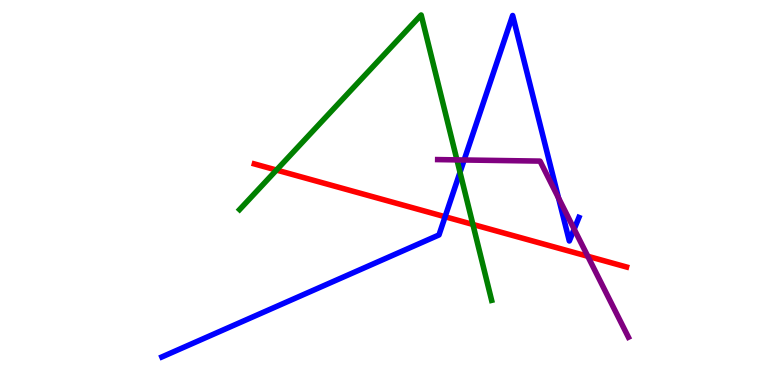[{'lines': ['blue', 'red'], 'intersections': [{'x': 5.74, 'y': 4.37}]}, {'lines': ['green', 'red'], 'intersections': [{'x': 3.57, 'y': 5.58}, {'x': 6.1, 'y': 4.17}]}, {'lines': ['purple', 'red'], 'intersections': [{'x': 7.58, 'y': 3.34}]}, {'lines': ['blue', 'green'], 'intersections': [{'x': 5.94, 'y': 5.52}]}, {'lines': ['blue', 'purple'], 'intersections': [{'x': 5.99, 'y': 5.84}, {'x': 7.21, 'y': 4.86}, {'x': 7.41, 'y': 4.05}]}, {'lines': ['green', 'purple'], 'intersections': [{'x': 5.9, 'y': 5.85}]}]